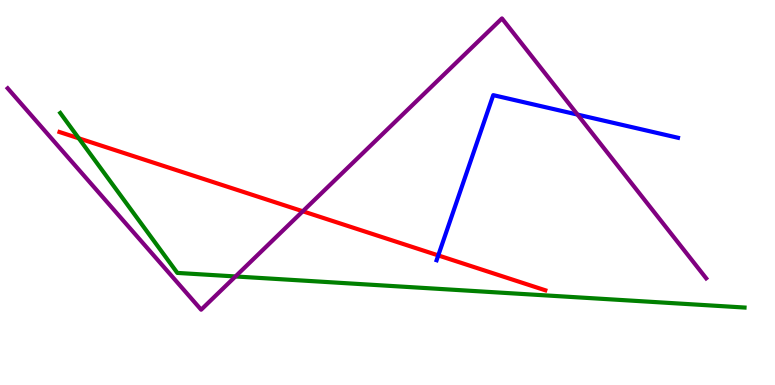[{'lines': ['blue', 'red'], 'intersections': [{'x': 5.66, 'y': 3.37}]}, {'lines': ['green', 'red'], 'intersections': [{'x': 1.02, 'y': 6.41}]}, {'lines': ['purple', 'red'], 'intersections': [{'x': 3.91, 'y': 4.51}]}, {'lines': ['blue', 'green'], 'intersections': []}, {'lines': ['blue', 'purple'], 'intersections': [{'x': 7.45, 'y': 7.02}]}, {'lines': ['green', 'purple'], 'intersections': [{'x': 3.04, 'y': 2.82}]}]